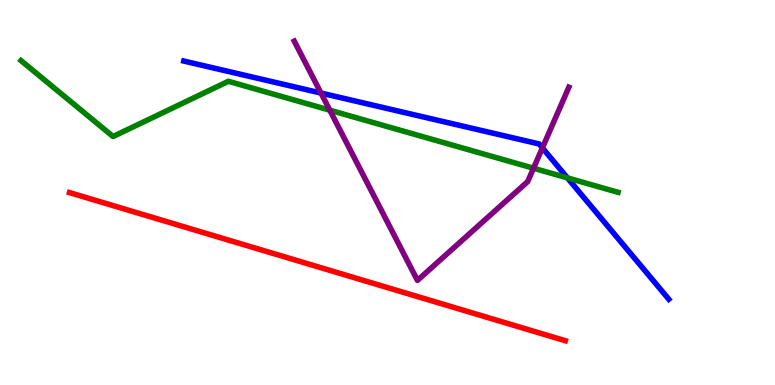[{'lines': ['blue', 'red'], 'intersections': []}, {'lines': ['green', 'red'], 'intersections': []}, {'lines': ['purple', 'red'], 'intersections': []}, {'lines': ['blue', 'green'], 'intersections': [{'x': 7.32, 'y': 5.38}]}, {'lines': ['blue', 'purple'], 'intersections': [{'x': 4.14, 'y': 7.58}, {'x': 7.0, 'y': 6.16}]}, {'lines': ['green', 'purple'], 'intersections': [{'x': 4.26, 'y': 7.14}, {'x': 6.88, 'y': 5.63}]}]